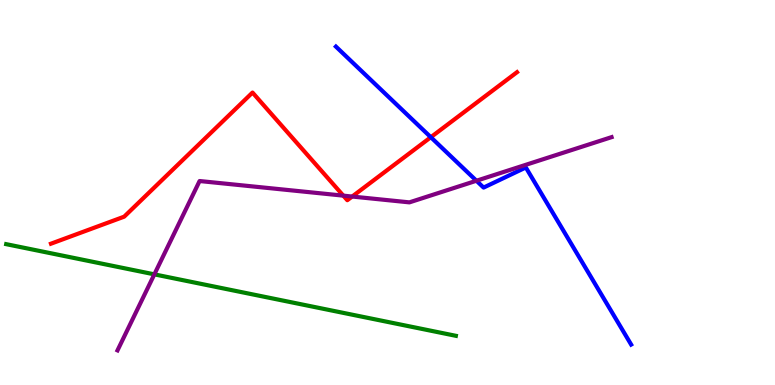[{'lines': ['blue', 'red'], 'intersections': [{'x': 5.56, 'y': 6.44}]}, {'lines': ['green', 'red'], 'intersections': []}, {'lines': ['purple', 'red'], 'intersections': [{'x': 4.43, 'y': 4.92}, {'x': 4.54, 'y': 4.89}]}, {'lines': ['blue', 'green'], 'intersections': []}, {'lines': ['blue', 'purple'], 'intersections': [{'x': 6.15, 'y': 5.31}]}, {'lines': ['green', 'purple'], 'intersections': [{'x': 1.99, 'y': 2.87}]}]